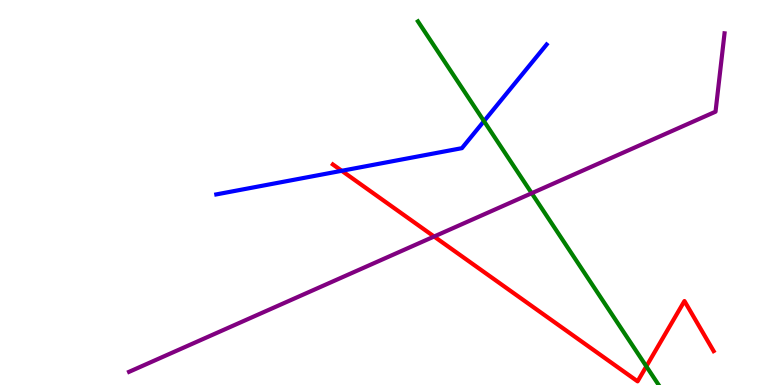[{'lines': ['blue', 'red'], 'intersections': [{'x': 4.41, 'y': 5.56}]}, {'lines': ['green', 'red'], 'intersections': [{'x': 8.34, 'y': 0.484}]}, {'lines': ['purple', 'red'], 'intersections': [{'x': 5.6, 'y': 3.86}]}, {'lines': ['blue', 'green'], 'intersections': [{'x': 6.25, 'y': 6.85}]}, {'lines': ['blue', 'purple'], 'intersections': []}, {'lines': ['green', 'purple'], 'intersections': [{'x': 6.86, 'y': 4.98}]}]